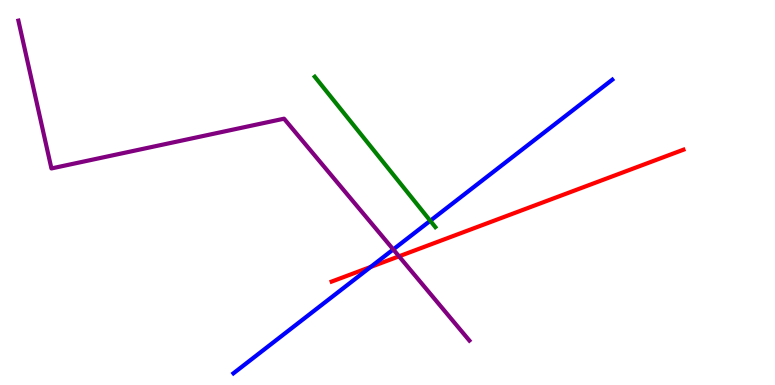[{'lines': ['blue', 'red'], 'intersections': [{'x': 4.78, 'y': 3.07}]}, {'lines': ['green', 'red'], 'intersections': []}, {'lines': ['purple', 'red'], 'intersections': [{'x': 5.15, 'y': 3.34}]}, {'lines': ['blue', 'green'], 'intersections': [{'x': 5.55, 'y': 4.27}]}, {'lines': ['blue', 'purple'], 'intersections': [{'x': 5.07, 'y': 3.52}]}, {'lines': ['green', 'purple'], 'intersections': []}]